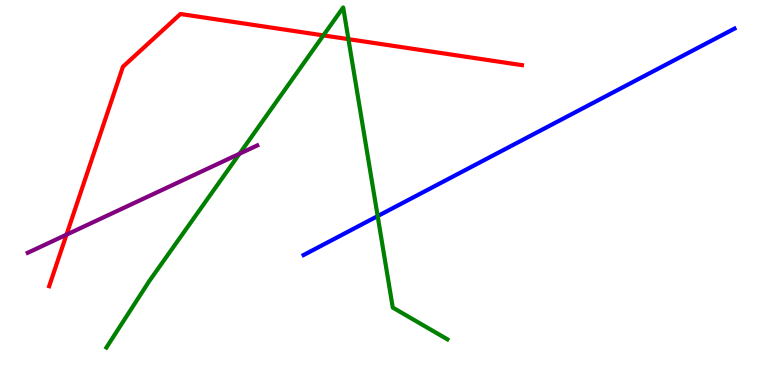[{'lines': ['blue', 'red'], 'intersections': []}, {'lines': ['green', 'red'], 'intersections': [{'x': 4.17, 'y': 9.08}, {'x': 4.5, 'y': 8.98}]}, {'lines': ['purple', 'red'], 'intersections': [{'x': 0.858, 'y': 3.9}]}, {'lines': ['blue', 'green'], 'intersections': [{'x': 4.87, 'y': 4.39}]}, {'lines': ['blue', 'purple'], 'intersections': []}, {'lines': ['green', 'purple'], 'intersections': [{'x': 3.09, 'y': 6.01}]}]